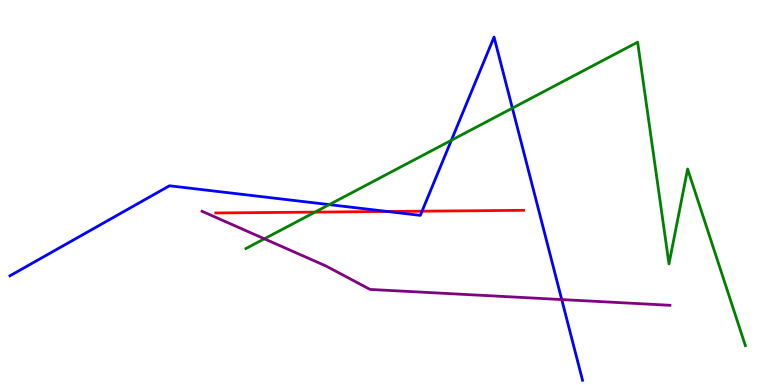[{'lines': ['blue', 'red'], 'intersections': [{'x': 5.0, 'y': 4.51}, {'x': 5.45, 'y': 4.51}]}, {'lines': ['green', 'red'], 'intersections': [{'x': 4.06, 'y': 4.49}]}, {'lines': ['purple', 'red'], 'intersections': []}, {'lines': ['blue', 'green'], 'intersections': [{'x': 4.25, 'y': 4.69}, {'x': 5.82, 'y': 6.36}, {'x': 6.61, 'y': 7.19}]}, {'lines': ['blue', 'purple'], 'intersections': [{'x': 7.25, 'y': 2.22}]}, {'lines': ['green', 'purple'], 'intersections': [{'x': 3.41, 'y': 3.8}]}]